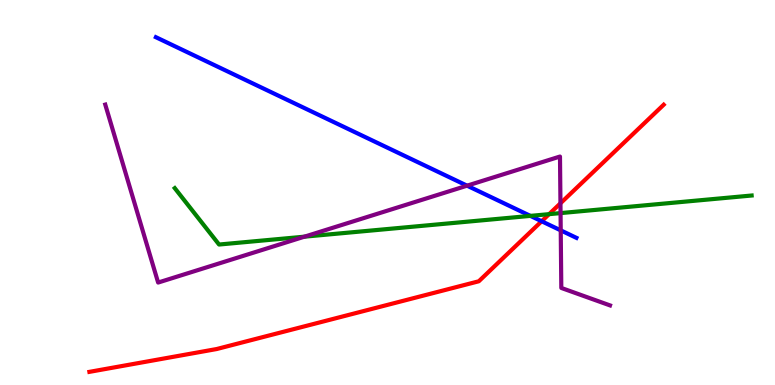[{'lines': ['blue', 'red'], 'intersections': [{'x': 6.99, 'y': 4.25}]}, {'lines': ['green', 'red'], 'intersections': [{'x': 7.09, 'y': 4.44}]}, {'lines': ['purple', 'red'], 'intersections': [{'x': 7.23, 'y': 4.72}]}, {'lines': ['blue', 'green'], 'intersections': [{'x': 6.84, 'y': 4.39}]}, {'lines': ['blue', 'purple'], 'intersections': [{'x': 6.03, 'y': 5.18}, {'x': 7.24, 'y': 4.02}]}, {'lines': ['green', 'purple'], 'intersections': [{'x': 3.93, 'y': 3.85}, {'x': 7.23, 'y': 4.46}]}]